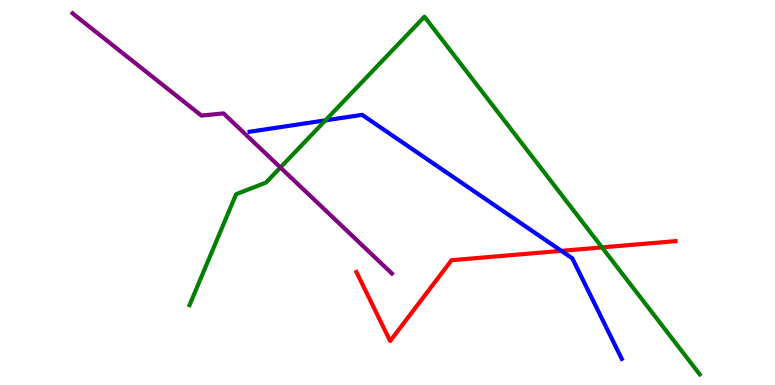[{'lines': ['blue', 'red'], 'intersections': [{'x': 7.24, 'y': 3.48}]}, {'lines': ['green', 'red'], 'intersections': [{'x': 7.77, 'y': 3.57}]}, {'lines': ['purple', 'red'], 'intersections': []}, {'lines': ['blue', 'green'], 'intersections': [{'x': 4.2, 'y': 6.87}]}, {'lines': ['blue', 'purple'], 'intersections': []}, {'lines': ['green', 'purple'], 'intersections': [{'x': 3.62, 'y': 5.65}]}]